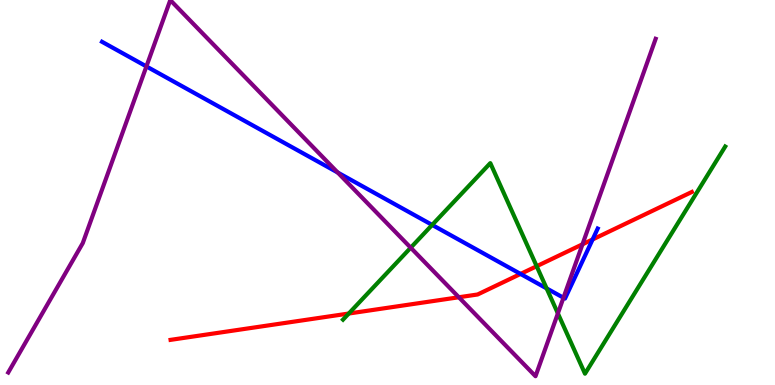[{'lines': ['blue', 'red'], 'intersections': [{'x': 6.72, 'y': 2.88}, {'x': 7.65, 'y': 3.78}]}, {'lines': ['green', 'red'], 'intersections': [{'x': 4.5, 'y': 1.86}, {'x': 6.92, 'y': 3.09}]}, {'lines': ['purple', 'red'], 'intersections': [{'x': 5.92, 'y': 2.28}, {'x': 7.52, 'y': 3.65}]}, {'lines': ['blue', 'green'], 'intersections': [{'x': 5.58, 'y': 4.16}, {'x': 7.05, 'y': 2.51}]}, {'lines': ['blue', 'purple'], 'intersections': [{'x': 1.89, 'y': 8.27}, {'x': 4.36, 'y': 5.52}, {'x': 7.27, 'y': 2.27}]}, {'lines': ['green', 'purple'], 'intersections': [{'x': 5.3, 'y': 3.57}, {'x': 7.2, 'y': 1.86}]}]